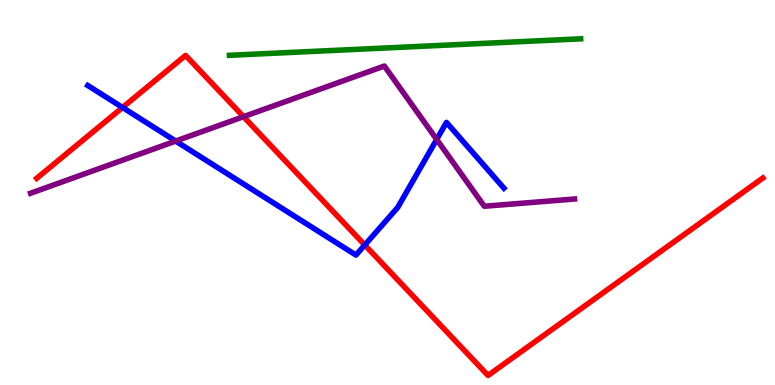[{'lines': ['blue', 'red'], 'intersections': [{'x': 1.58, 'y': 7.21}, {'x': 4.71, 'y': 3.64}]}, {'lines': ['green', 'red'], 'intersections': []}, {'lines': ['purple', 'red'], 'intersections': [{'x': 3.14, 'y': 6.97}]}, {'lines': ['blue', 'green'], 'intersections': []}, {'lines': ['blue', 'purple'], 'intersections': [{'x': 2.27, 'y': 6.34}, {'x': 5.63, 'y': 6.38}]}, {'lines': ['green', 'purple'], 'intersections': []}]